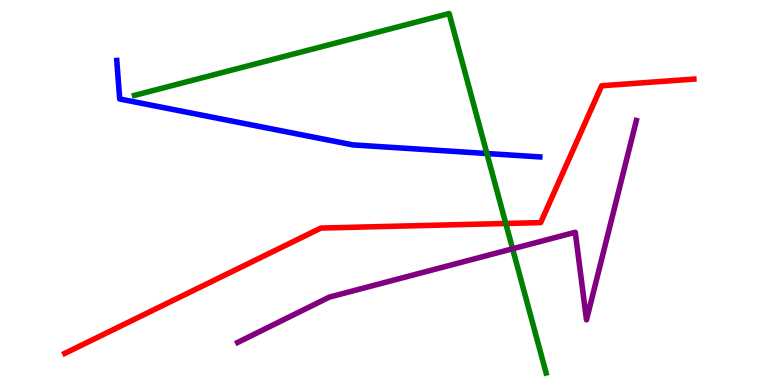[{'lines': ['blue', 'red'], 'intersections': []}, {'lines': ['green', 'red'], 'intersections': [{'x': 6.53, 'y': 4.2}]}, {'lines': ['purple', 'red'], 'intersections': []}, {'lines': ['blue', 'green'], 'intersections': [{'x': 6.28, 'y': 6.01}]}, {'lines': ['blue', 'purple'], 'intersections': []}, {'lines': ['green', 'purple'], 'intersections': [{'x': 6.61, 'y': 3.54}]}]